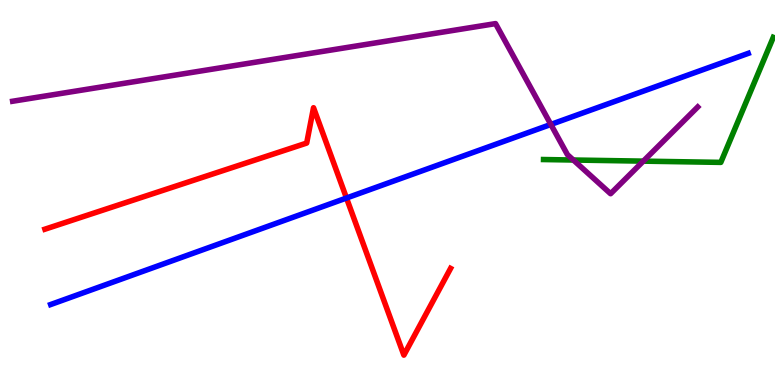[{'lines': ['blue', 'red'], 'intersections': [{'x': 4.47, 'y': 4.86}]}, {'lines': ['green', 'red'], 'intersections': []}, {'lines': ['purple', 'red'], 'intersections': []}, {'lines': ['blue', 'green'], 'intersections': []}, {'lines': ['blue', 'purple'], 'intersections': [{'x': 7.11, 'y': 6.77}]}, {'lines': ['green', 'purple'], 'intersections': [{'x': 7.4, 'y': 5.84}, {'x': 8.3, 'y': 5.81}]}]